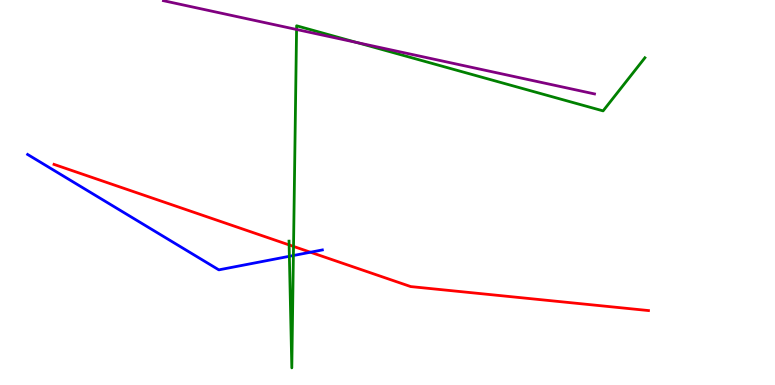[{'lines': ['blue', 'red'], 'intersections': [{'x': 4.01, 'y': 3.45}]}, {'lines': ['green', 'red'], 'intersections': [{'x': 3.73, 'y': 3.64}, {'x': 3.79, 'y': 3.6}]}, {'lines': ['purple', 'red'], 'intersections': []}, {'lines': ['blue', 'green'], 'intersections': [{'x': 3.73, 'y': 3.34}, {'x': 3.79, 'y': 3.36}]}, {'lines': ['blue', 'purple'], 'intersections': []}, {'lines': ['green', 'purple'], 'intersections': [{'x': 3.83, 'y': 9.23}, {'x': 4.61, 'y': 8.89}]}]